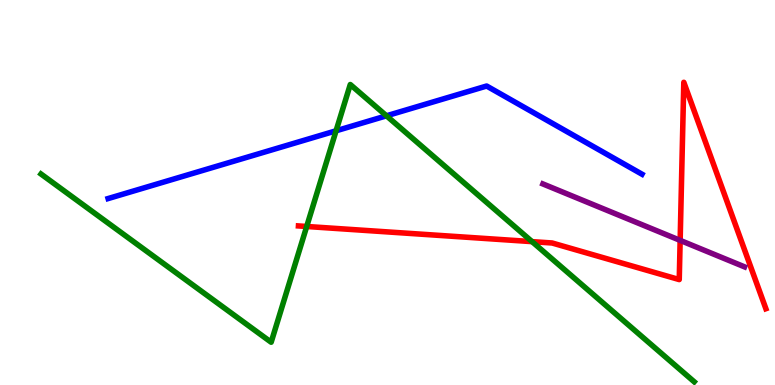[{'lines': ['blue', 'red'], 'intersections': []}, {'lines': ['green', 'red'], 'intersections': [{'x': 3.96, 'y': 4.12}, {'x': 6.87, 'y': 3.72}]}, {'lines': ['purple', 'red'], 'intersections': [{'x': 8.78, 'y': 3.76}]}, {'lines': ['blue', 'green'], 'intersections': [{'x': 4.34, 'y': 6.6}, {'x': 4.99, 'y': 6.99}]}, {'lines': ['blue', 'purple'], 'intersections': []}, {'lines': ['green', 'purple'], 'intersections': []}]